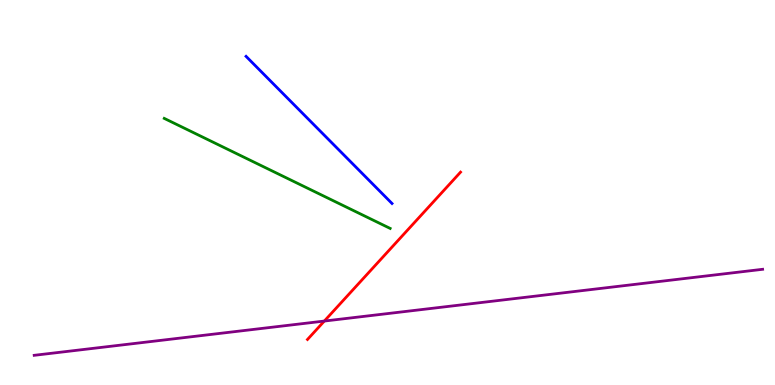[{'lines': ['blue', 'red'], 'intersections': []}, {'lines': ['green', 'red'], 'intersections': []}, {'lines': ['purple', 'red'], 'intersections': [{'x': 4.19, 'y': 1.66}]}, {'lines': ['blue', 'green'], 'intersections': []}, {'lines': ['blue', 'purple'], 'intersections': []}, {'lines': ['green', 'purple'], 'intersections': []}]